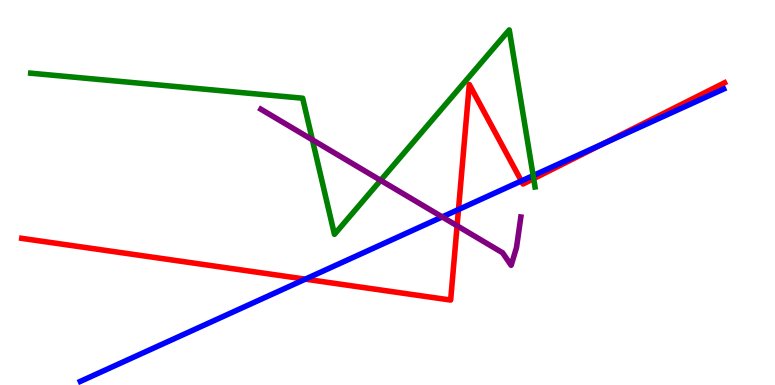[{'lines': ['blue', 'red'], 'intersections': [{'x': 3.94, 'y': 2.75}, {'x': 5.92, 'y': 4.56}, {'x': 6.73, 'y': 5.3}, {'x': 7.78, 'y': 6.26}]}, {'lines': ['green', 'red'], 'intersections': [{'x': 6.89, 'y': 5.36}]}, {'lines': ['purple', 'red'], 'intersections': [{'x': 5.9, 'y': 4.14}]}, {'lines': ['blue', 'green'], 'intersections': [{'x': 6.88, 'y': 5.44}]}, {'lines': ['blue', 'purple'], 'intersections': [{'x': 5.71, 'y': 4.37}]}, {'lines': ['green', 'purple'], 'intersections': [{'x': 4.03, 'y': 6.37}, {'x': 4.91, 'y': 5.32}]}]